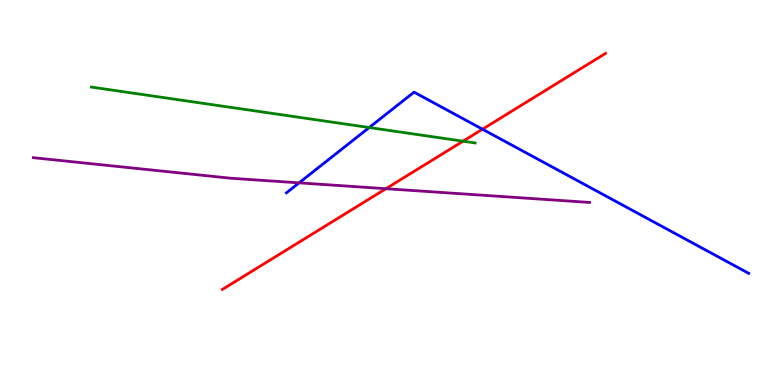[{'lines': ['blue', 'red'], 'intersections': [{'x': 6.23, 'y': 6.64}]}, {'lines': ['green', 'red'], 'intersections': [{'x': 5.97, 'y': 6.33}]}, {'lines': ['purple', 'red'], 'intersections': [{'x': 4.98, 'y': 5.1}]}, {'lines': ['blue', 'green'], 'intersections': [{'x': 4.76, 'y': 6.69}]}, {'lines': ['blue', 'purple'], 'intersections': [{'x': 3.86, 'y': 5.25}]}, {'lines': ['green', 'purple'], 'intersections': []}]